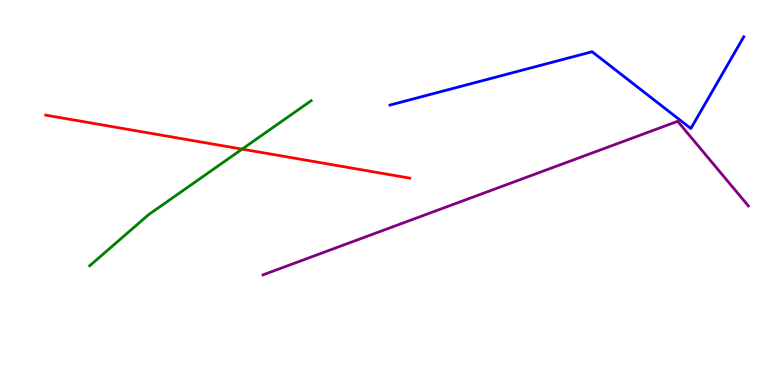[{'lines': ['blue', 'red'], 'intersections': []}, {'lines': ['green', 'red'], 'intersections': [{'x': 3.12, 'y': 6.13}]}, {'lines': ['purple', 'red'], 'intersections': []}, {'lines': ['blue', 'green'], 'intersections': []}, {'lines': ['blue', 'purple'], 'intersections': []}, {'lines': ['green', 'purple'], 'intersections': []}]